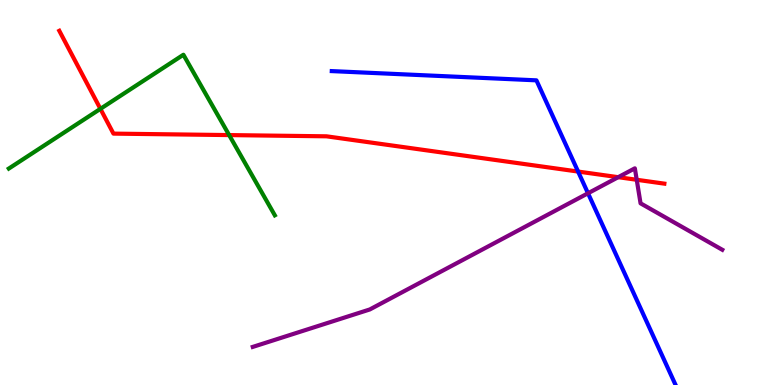[{'lines': ['blue', 'red'], 'intersections': [{'x': 7.46, 'y': 5.54}]}, {'lines': ['green', 'red'], 'intersections': [{'x': 1.3, 'y': 7.17}, {'x': 2.96, 'y': 6.49}]}, {'lines': ['purple', 'red'], 'intersections': [{'x': 7.98, 'y': 5.4}, {'x': 8.22, 'y': 5.33}]}, {'lines': ['blue', 'green'], 'intersections': []}, {'lines': ['blue', 'purple'], 'intersections': [{'x': 7.59, 'y': 4.98}]}, {'lines': ['green', 'purple'], 'intersections': []}]